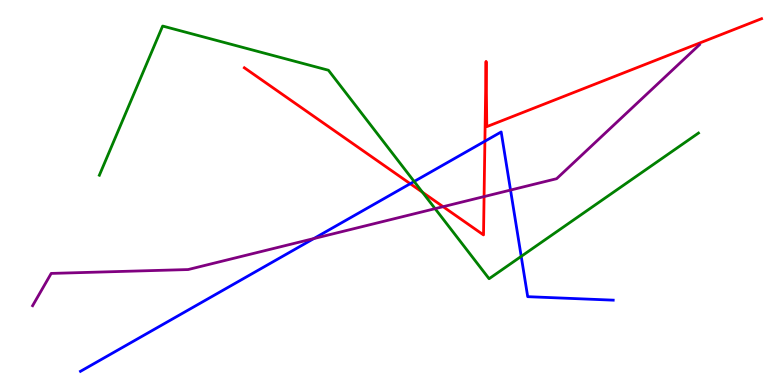[{'lines': ['blue', 'red'], 'intersections': [{'x': 5.29, 'y': 5.23}, {'x': 6.26, 'y': 6.33}]}, {'lines': ['green', 'red'], 'intersections': [{'x': 5.45, 'y': 5.01}]}, {'lines': ['purple', 'red'], 'intersections': [{'x': 5.72, 'y': 4.63}, {'x': 6.25, 'y': 4.89}]}, {'lines': ['blue', 'green'], 'intersections': [{'x': 5.34, 'y': 5.29}, {'x': 6.73, 'y': 3.34}]}, {'lines': ['blue', 'purple'], 'intersections': [{'x': 4.05, 'y': 3.8}, {'x': 6.59, 'y': 5.06}]}, {'lines': ['green', 'purple'], 'intersections': [{'x': 5.61, 'y': 4.58}]}]